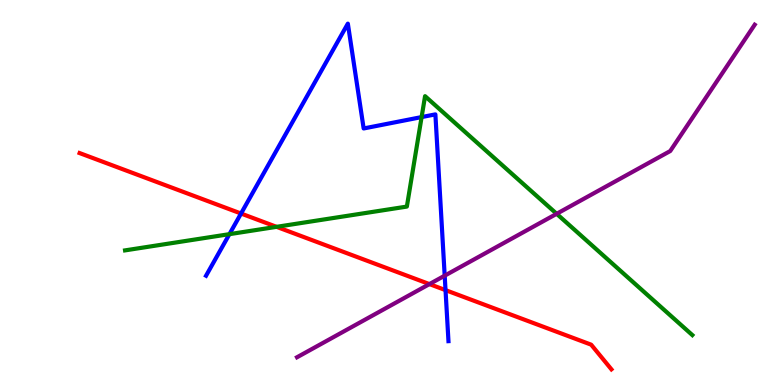[{'lines': ['blue', 'red'], 'intersections': [{'x': 3.11, 'y': 4.45}, {'x': 5.75, 'y': 2.46}]}, {'lines': ['green', 'red'], 'intersections': [{'x': 3.57, 'y': 4.11}]}, {'lines': ['purple', 'red'], 'intersections': [{'x': 5.54, 'y': 2.62}]}, {'lines': ['blue', 'green'], 'intersections': [{'x': 2.96, 'y': 3.92}, {'x': 5.44, 'y': 6.96}]}, {'lines': ['blue', 'purple'], 'intersections': [{'x': 5.74, 'y': 2.84}]}, {'lines': ['green', 'purple'], 'intersections': [{'x': 7.18, 'y': 4.45}]}]